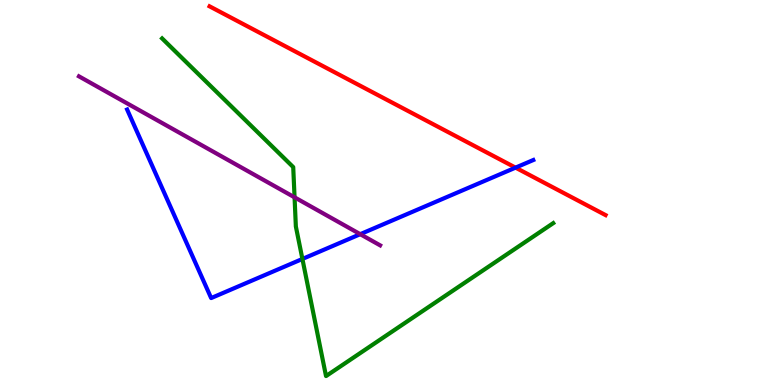[{'lines': ['blue', 'red'], 'intersections': [{'x': 6.65, 'y': 5.65}]}, {'lines': ['green', 'red'], 'intersections': []}, {'lines': ['purple', 'red'], 'intersections': []}, {'lines': ['blue', 'green'], 'intersections': [{'x': 3.9, 'y': 3.27}]}, {'lines': ['blue', 'purple'], 'intersections': [{'x': 4.65, 'y': 3.92}]}, {'lines': ['green', 'purple'], 'intersections': [{'x': 3.8, 'y': 4.87}]}]